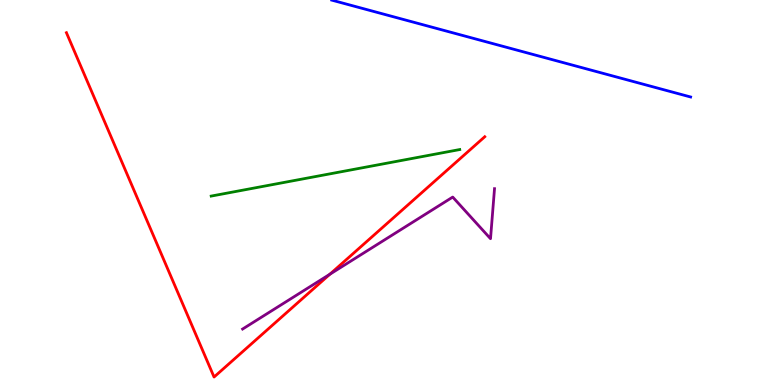[{'lines': ['blue', 'red'], 'intersections': []}, {'lines': ['green', 'red'], 'intersections': []}, {'lines': ['purple', 'red'], 'intersections': [{'x': 4.26, 'y': 2.88}]}, {'lines': ['blue', 'green'], 'intersections': []}, {'lines': ['blue', 'purple'], 'intersections': []}, {'lines': ['green', 'purple'], 'intersections': []}]